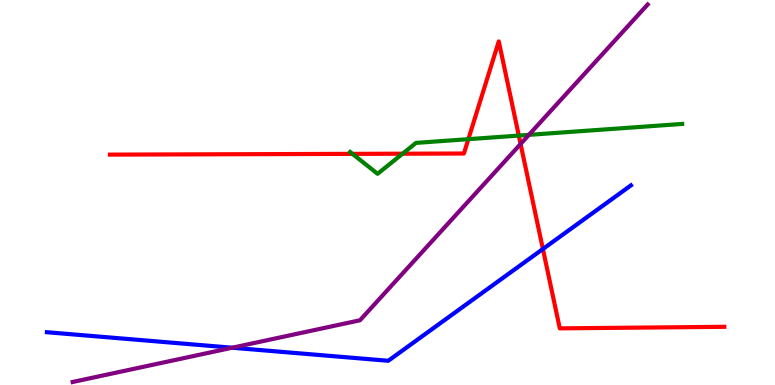[{'lines': ['blue', 'red'], 'intersections': [{'x': 7.01, 'y': 3.53}]}, {'lines': ['green', 'red'], 'intersections': [{'x': 4.55, 'y': 6.0}, {'x': 5.19, 'y': 6.01}, {'x': 6.04, 'y': 6.39}, {'x': 6.69, 'y': 6.48}]}, {'lines': ['purple', 'red'], 'intersections': [{'x': 6.72, 'y': 6.26}]}, {'lines': ['blue', 'green'], 'intersections': []}, {'lines': ['blue', 'purple'], 'intersections': [{'x': 3.0, 'y': 0.968}]}, {'lines': ['green', 'purple'], 'intersections': [{'x': 6.82, 'y': 6.5}]}]